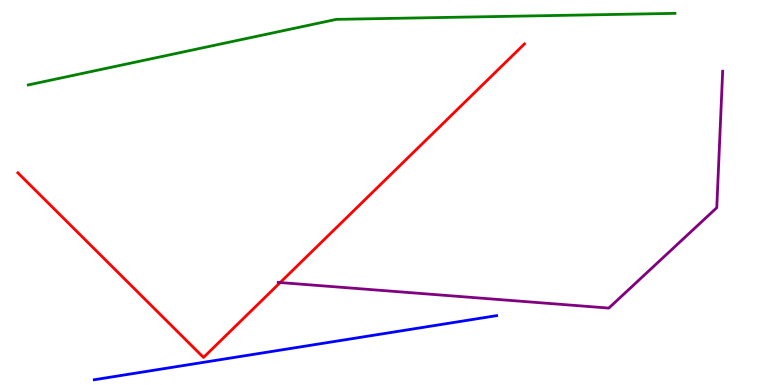[{'lines': ['blue', 'red'], 'intersections': []}, {'lines': ['green', 'red'], 'intersections': []}, {'lines': ['purple', 'red'], 'intersections': [{'x': 3.62, 'y': 2.66}]}, {'lines': ['blue', 'green'], 'intersections': []}, {'lines': ['blue', 'purple'], 'intersections': []}, {'lines': ['green', 'purple'], 'intersections': []}]